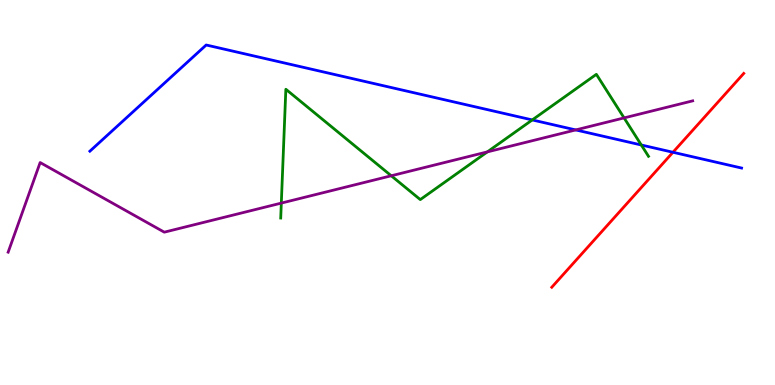[{'lines': ['blue', 'red'], 'intersections': [{'x': 8.68, 'y': 6.04}]}, {'lines': ['green', 'red'], 'intersections': []}, {'lines': ['purple', 'red'], 'intersections': []}, {'lines': ['blue', 'green'], 'intersections': [{'x': 6.87, 'y': 6.88}, {'x': 8.27, 'y': 6.23}]}, {'lines': ['blue', 'purple'], 'intersections': [{'x': 7.43, 'y': 6.63}]}, {'lines': ['green', 'purple'], 'intersections': [{'x': 3.63, 'y': 4.72}, {'x': 5.05, 'y': 5.43}, {'x': 6.29, 'y': 6.05}, {'x': 8.05, 'y': 6.94}]}]